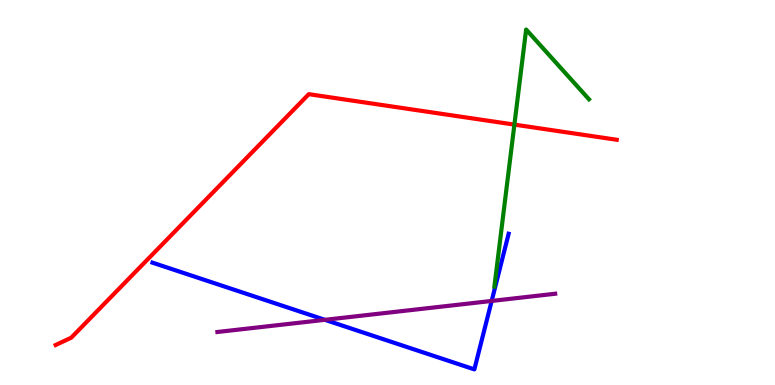[{'lines': ['blue', 'red'], 'intersections': []}, {'lines': ['green', 'red'], 'intersections': [{'x': 6.64, 'y': 6.76}]}, {'lines': ['purple', 'red'], 'intersections': []}, {'lines': ['blue', 'green'], 'intersections': []}, {'lines': ['blue', 'purple'], 'intersections': [{'x': 4.19, 'y': 1.69}, {'x': 6.34, 'y': 2.18}]}, {'lines': ['green', 'purple'], 'intersections': []}]